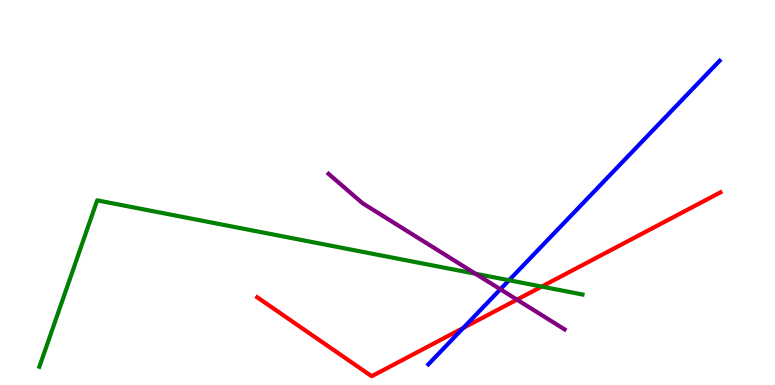[{'lines': ['blue', 'red'], 'intersections': [{'x': 5.98, 'y': 1.48}]}, {'lines': ['green', 'red'], 'intersections': [{'x': 6.99, 'y': 2.56}]}, {'lines': ['purple', 'red'], 'intersections': [{'x': 6.67, 'y': 2.22}]}, {'lines': ['blue', 'green'], 'intersections': [{'x': 6.57, 'y': 2.72}]}, {'lines': ['blue', 'purple'], 'intersections': [{'x': 6.46, 'y': 2.49}]}, {'lines': ['green', 'purple'], 'intersections': [{'x': 6.14, 'y': 2.89}]}]